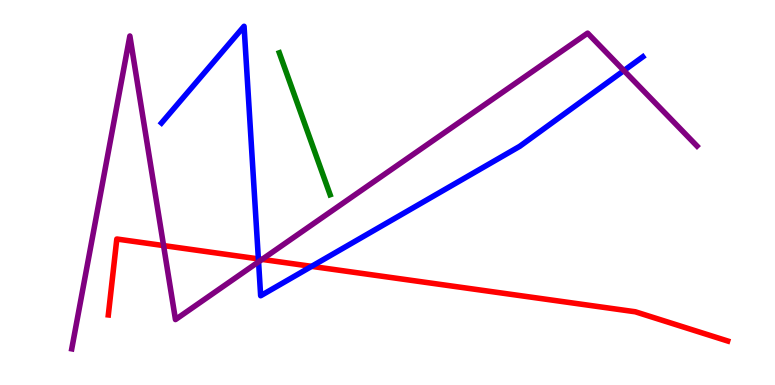[{'lines': ['blue', 'red'], 'intersections': [{'x': 3.33, 'y': 3.28}, {'x': 4.02, 'y': 3.08}]}, {'lines': ['green', 'red'], 'intersections': []}, {'lines': ['purple', 'red'], 'intersections': [{'x': 2.11, 'y': 3.62}, {'x': 3.38, 'y': 3.26}]}, {'lines': ['blue', 'green'], 'intersections': []}, {'lines': ['blue', 'purple'], 'intersections': [{'x': 3.34, 'y': 3.2}, {'x': 8.05, 'y': 8.17}]}, {'lines': ['green', 'purple'], 'intersections': []}]